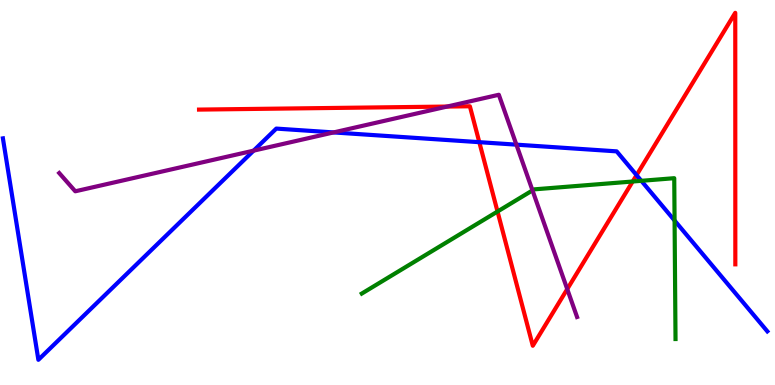[{'lines': ['blue', 'red'], 'intersections': [{'x': 6.18, 'y': 6.31}, {'x': 8.21, 'y': 5.45}]}, {'lines': ['green', 'red'], 'intersections': [{'x': 6.42, 'y': 4.51}, {'x': 8.16, 'y': 5.29}]}, {'lines': ['purple', 'red'], 'intersections': [{'x': 5.77, 'y': 7.23}, {'x': 7.32, 'y': 2.49}]}, {'lines': ['blue', 'green'], 'intersections': [{'x': 8.28, 'y': 5.3}, {'x': 8.7, 'y': 4.27}]}, {'lines': ['blue', 'purple'], 'intersections': [{'x': 3.27, 'y': 6.09}, {'x': 4.3, 'y': 6.56}, {'x': 6.66, 'y': 6.24}]}, {'lines': ['green', 'purple'], 'intersections': [{'x': 6.87, 'y': 5.05}]}]